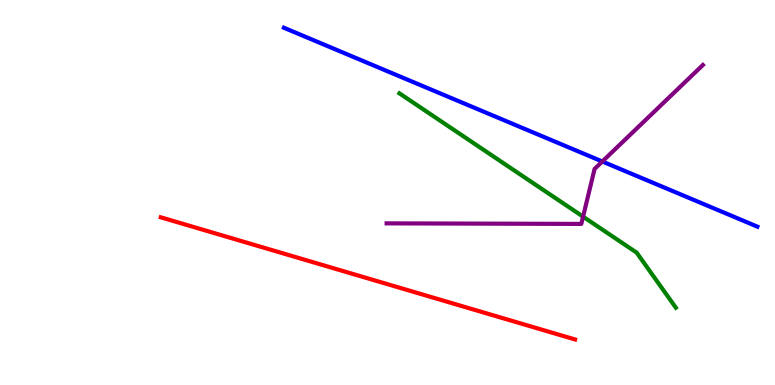[{'lines': ['blue', 'red'], 'intersections': []}, {'lines': ['green', 'red'], 'intersections': []}, {'lines': ['purple', 'red'], 'intersections': []}, {'lines': ['blue', 'green'], 'intersections': []}, {'lines': ['blue', 'purple'], 'intersections': [{'x': 7.77, 'y': 5.81}]}, {'lines': ['green', 'purple'], 'intersections': [{'x': 7.52, 'y': 4.37}]}]